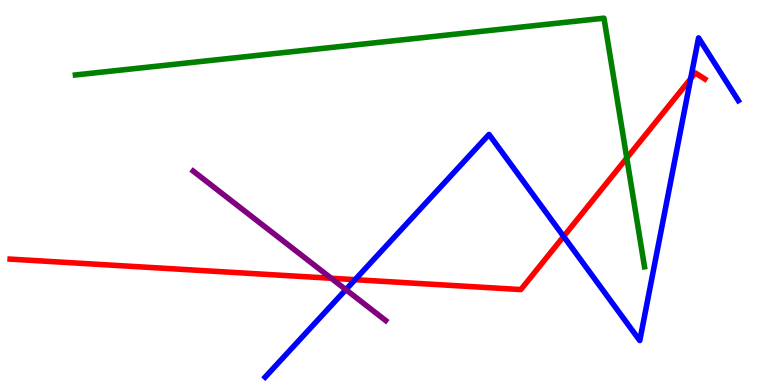[{'lines': ['blue', 'red'], 'intersections': [{'x': 4.58, 'y': 2.74}, {'x': 7.27, 'y': 3.86}, {'x': 8.91, 'y': 7.95}]}, {'lines': ['green', 'red'], 'intersections': [{'x': 8.09, 'y': 5.9}]}, {'lines': ['purple', 'red'], 'intersections': [{'x': 4.27, 'y': 2.77}]}, {'lines': ['blue', 'green'], 'intersections': []}, {'lines': ['blue', 'purple'], 'intersections': [{'x': 4.46, 'y': 2.48}]}, {'lines': ['green', 'purple'], 'intersections': []}]